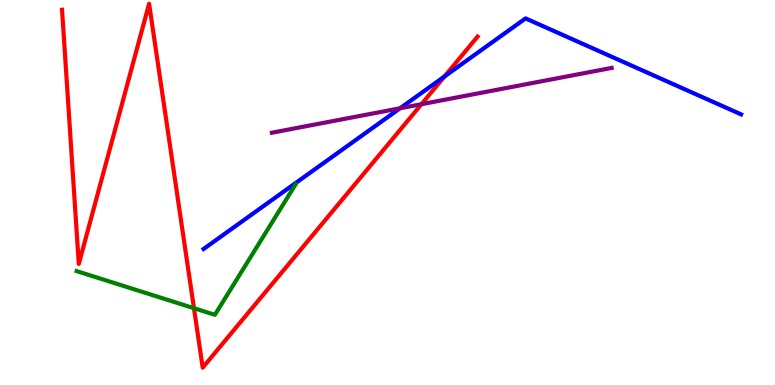[{'lines': ['blue', 'red'], 'intersections': [{'x': 5.74, 'y': 8.01}]}, {'lines': ['green', 'red'], 'intersections': [{'x': 2.5, 'y': 1.99}]}, {'lines': ['purple', 'red'], 'intersections': [{'x': 5.44, 'y': 7.29}]}, {'lines': ['blue', 'green'], 'intersections': []}, {'lines': ['blue', 'purple'], 'intersections': [{'x': 5.16, 'y': 7.19}]}, {'lines': ['green', 'purple'], 'intersections': []}]